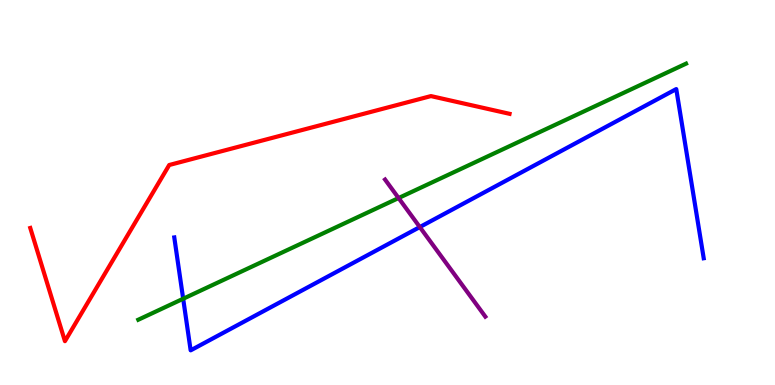[{'lines': ['blue', 'red'], 'intersections': []}, {'lines': ['green', 'red'], 'intersections': []}, {'lines': ['purple', 'red'], 'intersections': []}, {'lines': ['blue', 'green'], 'intersections': [{'x': 2.36, 'y': 2.24}]}, {'lines': ['blue', 'purple'], 'intersections': [{'x': 5.42, 'y': 4.1}]}, {'lines': ['green', 'purple'], 'intersections': [{'x': 5.14, 'y': 4.86}]}]